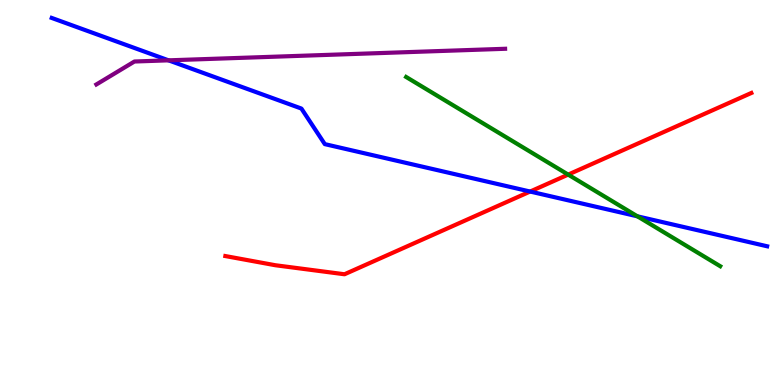[{'lines': ['blue', 'red'], 'intersections': [{'x': 6.84, 'y': 5.02}]}, {'lines': ['green', 'red'], 'intersections': [{'x': 7.33, 'y': 5.46}]}, {'lines': ['purple', 'red'], 'intersections': []}, {'lines': ['blue', 'green'], 'intersections': [{'x': 8.22, 'y': 4.38}]}, {'lines': ['blue', 'purple'], 'intersections': [{'x': 2.17, 'y': 8.43}]}, {'lines': ['green', 'purple'], 'intersections': []}]